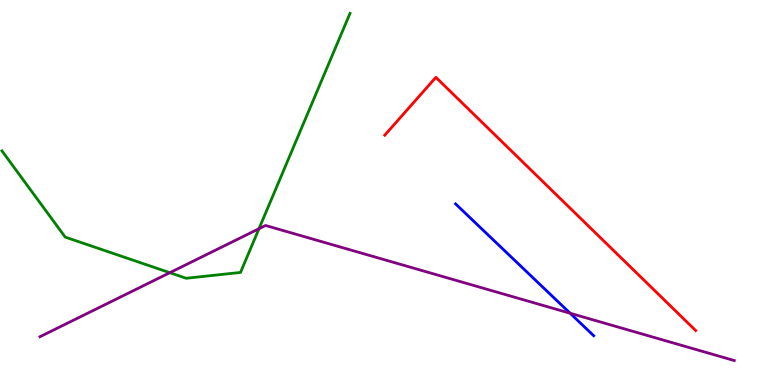[{'lines': ['blue', 'red'], 'intersections': []}, {'lines': ['green', 'red'], 'intersections': []}, {'lines': ['purple', 'red'], 'intersections': []}, {'lines': ['blue', 'green'], 'intersections': []}, {'lines': ['blue', 'purple'], 'intersections': [{'x': 7.36, 'y': 1.86}]}, {'lines': ['green', 'purple'], 'intersections': [{'x': 2.19, 'y': 2.92}, {'x': 3.34, 'y': 4.06}]}]